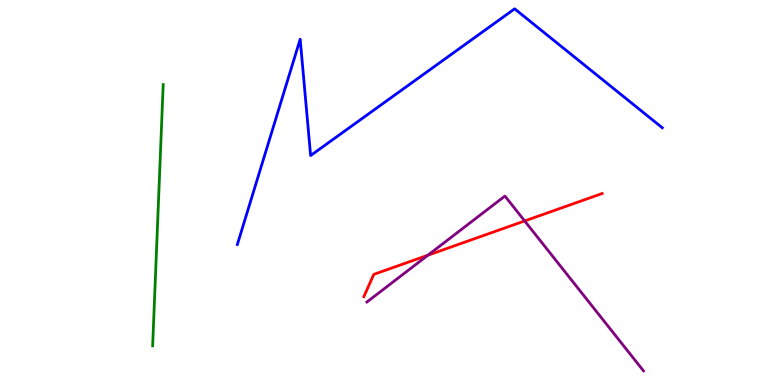[{'lines': ['blue', 'red'], 'intersections': []}, {'lines': ['green', 'red'], 'intersections': []}, {'lines': ['purple', 'red'], 'intersections': [{'x': 5.52, 'y': 3.37}, {'x': 6.77, 'y': 4.26}]}, {'lines': ['blue', 'green'], 'intersections': []}, {'lines': ['blue', 'purple'], 'intersections': []}, {'lines': ['green', 'purple'], 'intersections': []}]